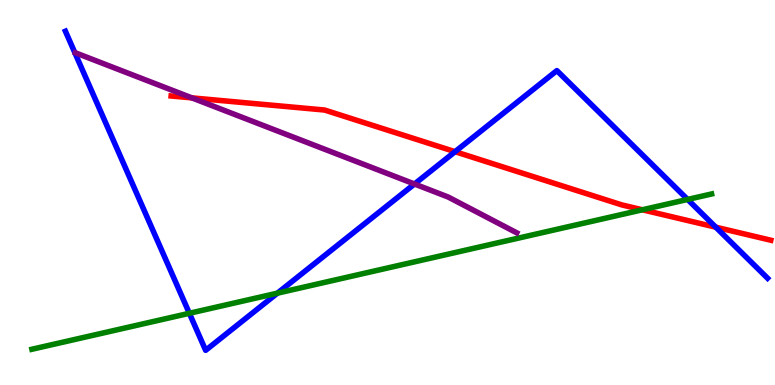[{'lines': ['blue', 'red'], 'intersections': [{'x': 5.87, 'y': 6.06}, {'x': 9.24, 'y': 4.1}]}, {'lines': ['green', 'red'], 'intersections': [{'x': 8.29, 'y': 4.55}]}, {'lines': ['purple', 'red'], 'intersections': [{'x': 2.48, 'y': 7.46}]}, {'lines': ['blue', 'green'], 'intersections': [{'x': 2.44, 'y': 1.86}, {'x': 3.58, 'y': 2.39}, {'x': 8.87, 'y': 4.82}]}, {'lines': ['blue', 'purple'], 'intersections': [{'x': 5.35, 'y': 5.22}]}, {'lines': ['green', 'purple'], 'intersections': []}]